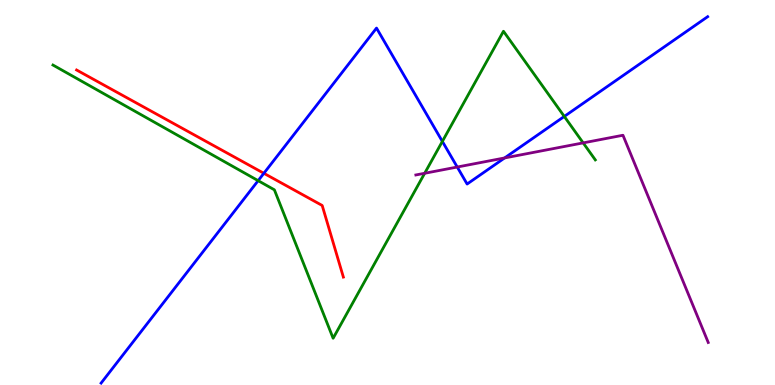[{'lines': ['blue', 'red'], 'intersections': [{'x': 3.4, 'y': 5.5}]}, {'lines': ['green', 'red'], 'intersections': []}, {'lines': ['purple', 'red'], 'intersections': []}, {'lines': ['blue', 'green'], 'intersections': [{'x': 3.33, 'y': 5.31}, {'x': 5.71, 'y': 6.33}, {'x': 7.28, 'y': 6.98}]}, {'lines': ['blue', 'purple'], 'intersections': [{'x': 5.9, 'y': 5.66}, {'x': 6.51, 'y': 5.9}]}, {'lines': ['green', 'purple'], 'intersections': [{'x': 5.48, 'y': 5.5}, {'x': 7.52, 'y': 6.29}]}]